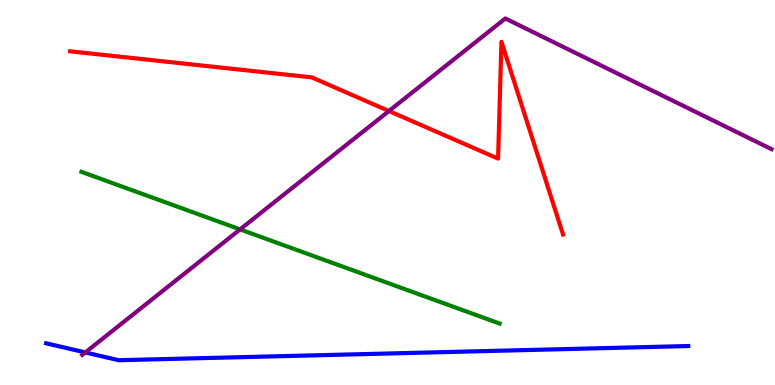[{'lines': ['blue', 'red'], 'intersections': []}, {'lines': ['green', 'red'], 'intersections': []}, {'lines': ['purple', 'red'], 'intersections': [{'x': 5.02, 'y': 7.12}]}, {'lines': ['blue', 'green'], 'intersections': []}, {'lines': ['blue', 'purple'], 'intersections': [{'x': 1.1, 'y': 0.846}]}, {'lines': ['green', 'purple'], 'intersections': [{'x': 3.1, 'y': 4.04}]}]